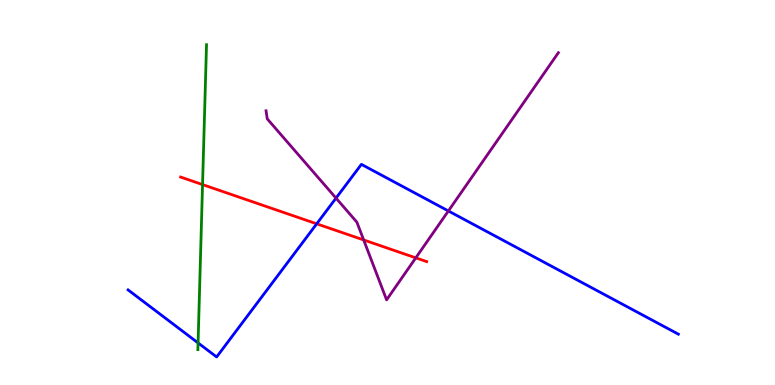[{'lines': ['blue', 'red'], 'intersections': [{'x': 4.09, 'y': 4.19}]}, {'lines': ['green', 'red'], 'intersections': [{'x': 2.61, 'y': 5.21}]}, {'lines': ['purple', 'red'], 'intersections': [{'x': 4.69, 'y': 3.77}, {'x': 5.36, 'y': 3.3}]}, {'lines': ['blue', 'green'], 'intersections': [{'x': 2.56, 'y': 1.09}]}, {'lines': ['blue', 'purple'], 'intersections': [{'x': 4.34, 'y': 4.85}, {'x': 5.79, 'y': 4.52}]}, {'lines': ['green', 'purple'], 'intersections': []}]